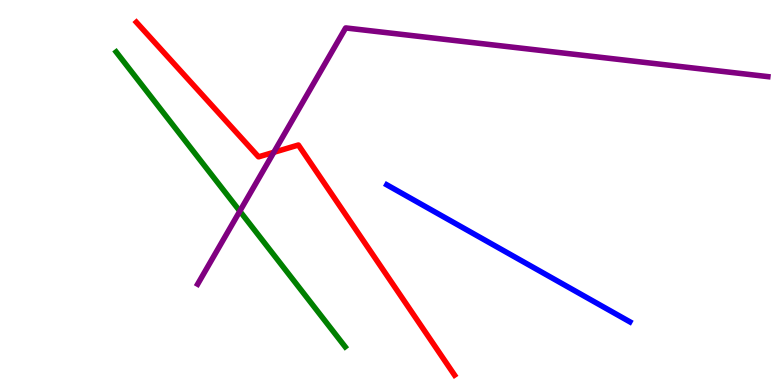[{'lines': ['blue', 'red'], 'intersections': []}, {'lines': ['green', 'red'], 'intersections': []}, {'lines': ['purple', 'red'], 'intersections': [{'x': 3.53, 'y': 6.04}]}, {'lines': ['blue', 'green'], 'intersections': []}, {'lines': ['blue', 'purple'], 'intersections': []}, {'lines': ['green', 'purple'], 'intersections': [{'x': 3.09, 'y': 4.52}]}]